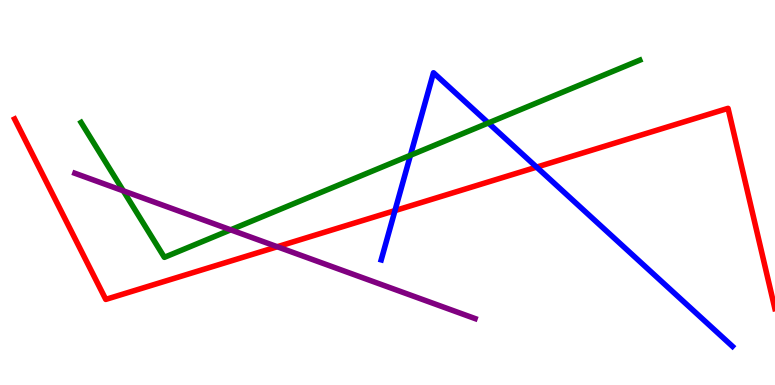[{'lines': ['blue', 'red'], 'intersections': [{'x': 5.1, 'y': 4.53}, {'x': 6.92, 'y': 5.66}]}, {'lines': ['green', 'red'], 'intersections': []}, {'lines': ['purple', 'red'], 'intersections': [{'x': 3.58, 'y': 3.59}]}, {'lines': ['blue', 'green'], 'intersections': [{'x': 5.3, 'y': 5.97}, {'x': 6.3, 'y': 6.81}]}, {'lines': ['blue', 'purple'], 'intersections': []}, {'lines': ['green', 'purple'], 'intersections': [{'x': 1.59, 'y': 5.04}, {'x': 2.98, 'y': 4.03}]}]